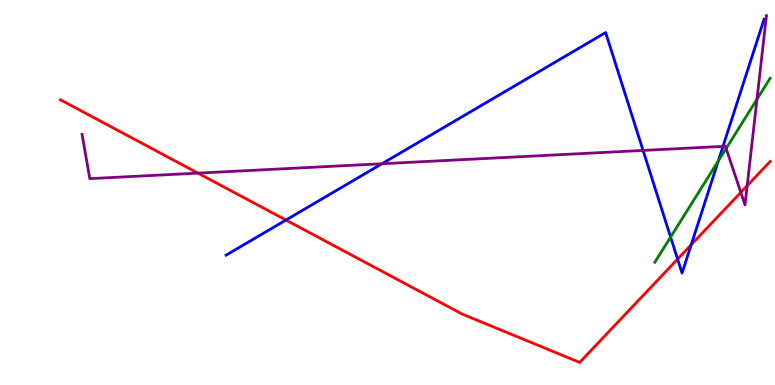[{'lines': ['blue', 'red'], 'intersections': [{'x': 3.69, 'y': 4.28}, {'x': 8.74, 'y': 3.27}, {'x': 8.92, 'y': 3.64}]}, {'lines': ['green', 'red'], 'intersections': []}, {'lines': ['purple', 'red'], 'intersections': [{'x': 2.55, 'y': 5.5}, {'x': 9.56, 'y': 5.0}, {'x': 9.64, 'y': 5.18}]}, {'lines': ['blue', 'green'], 'intersections': [{'x': 8.65, 'y': 3.84}, {'x': 9.27, 'y': 5.82}]}, {'lines': ['blue', 'purple'], 'intersections': [{'x': 4.93, 'y': 5.75}, {'x': 8.3, 'y': 6.09}, {'x': 9.33, 'y': 6.2}]}, {'lines': ['green', 'purple'], 'intersections': [{'x': 9.37, 'y': 6.14}, {'x': 9.77, 'y': 7.42}]}]